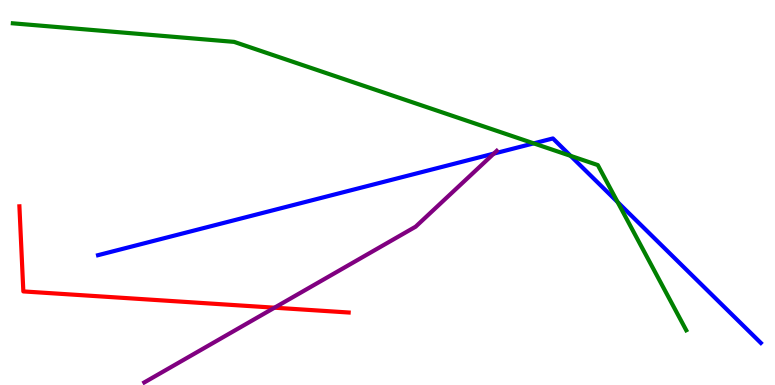[{'lines': ['blue', 'red'], 'intersections': []}, {'lines': ['green', 'red'], 'intersections': []}, {'lines': ['purple', 'red'], 'intersections': [{'x': 3.54, 'y': 2.01}]}, {'lines': ['blue', 'green'], 'intersections': [{'x': 6.89, 'y': 6.28}, {'x': 7.36, 'y': 5.95}, {'x': 7.97, 'y': 4.75}]}, {'lines': ['blue', 'purple'], 'intersections': [{'x': 6.37, 'y': 6.01}]}, {'lines': ['green', 'purple'], 'intersections': []}]